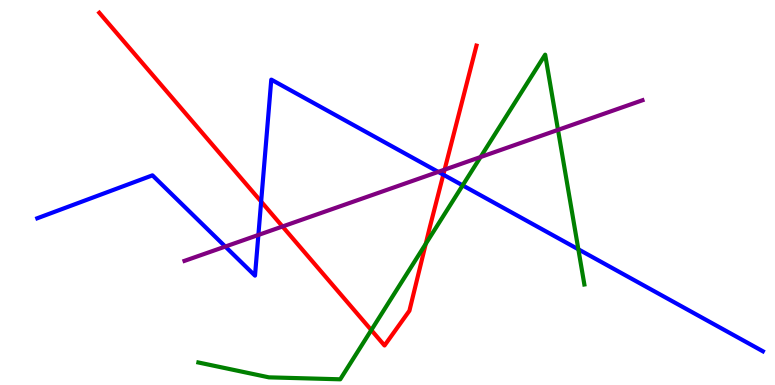[{'lines': ['blue', 'red'], 'intersections': [{'x': 3.37, 'y': 4.76}, {'x': 5.72, 'y': 5.46}]}, {'lines': ['green', 'red'], 'intersections': [{'x': 4.79, 'y': 1.43}, {'x': 5.49, 'y': 3.67}]}, {'lines': ['purple', 'red'], 'intersections': [{'x': 3.65, 'y': 4.12}, {'x': 5.74, 'y': 5.59}]}, {'lines': ['blue', 'green'], 'intersections': [{'x': 5.97, 'y': 5.19}, {'x': 7.46, 'y': 3.52}]}, {'lines': ['blue', 'purple'], 'intersections': [{'x': 2.91, 'y': 3.6}, {'x': 3.33, 'y': 3.9}, {'x': 5.65, 'y': 5.54}]}, {'lines': ['green', 'purple'], 'intersections': [{'x': 6.2, 'y': 5.92}, {'x': 7.2, 'y': 6.63}]}]